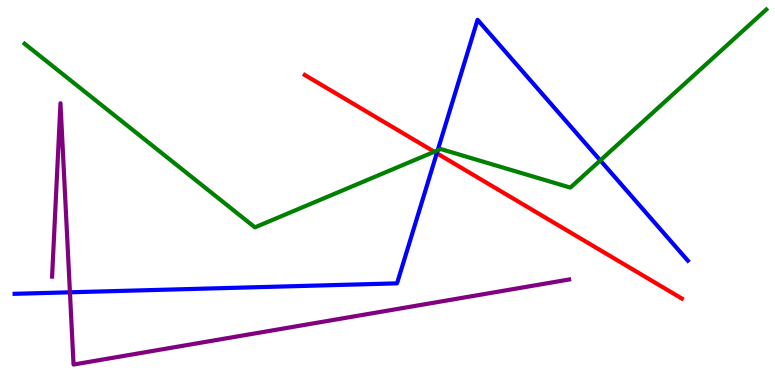[{'lines': ['blue', 'red'], 'intersections': [{'x': 5.64, 'y': 6.02}]}, {'lines': ['green', 'red'], 'intersections': [{'x': 5.6, 'y': 6.06}]}, {'lines': ['purple', 'red'], 'intersections': []}, {'lines': ['blue', 'green'], 'intersections': [{'x': 5.65, 'y': 6.1}, {'x': 7.75, 'y': 5.83}]}, {'lines': ['blue', 'purple'], 'intersections': [{'x': 0.902, 'y': 2.41}]}, {'lines': ['green', 'purple'], 'intersections': []}]